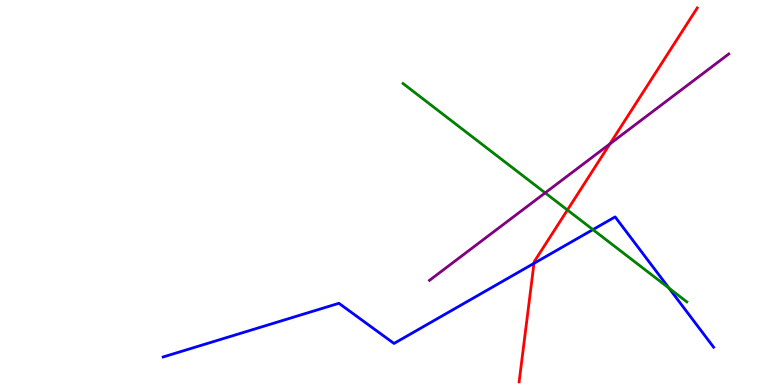[{'lines': ['blue', 'red'], 'intersections': [{'x': 6.89, 'y': 3.16}]}, {'lines': ['green', 'red'], 'intersections': [{'x': 7.32, 'y': 4.55}]}, {'lines': ['purple', 'red'], 'intersections': [{'x': 7.87, 'y': 6.26}]}, {'lines': ['blue', 'green'], 'intersections': [{'x': 7.65, 'y': 4.04}, {'x': 8.63, 'y': 2.52}]}, {'lines': ['blue', 'purple'], 'intersections': []}, {'lines': ['green', 'purple'], 'intersections': [{'x': 7.03, 'y': 4.99}]}]